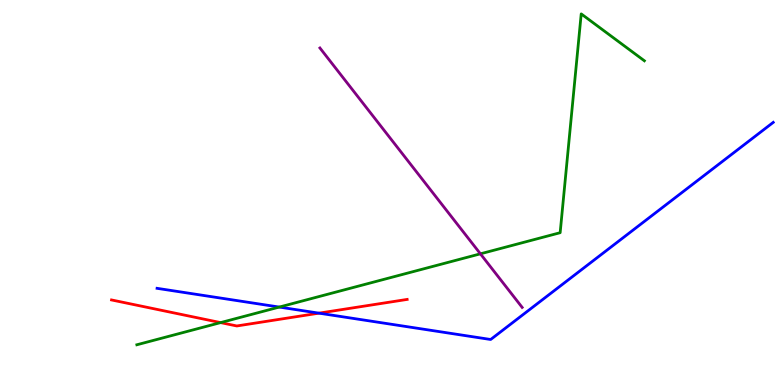[{'lines': ['blue', 'red'], 'intersections': [{'x': 4.12, 'y': 1.87}]}, {'lines': ['green', 'red'], 'intersections': [{'x': 2.85, 'y': 1.62}]}, {'lines': ['purple', 'red'], 'intersections': []}, {'lines': ['blue', 'green'], 'intersections': [{'x': 3.6, 'y': 2.02}]}, {'lines': ['blue', 'purple'], 'intersections': []}, {'lines': ['green', 'purple'], 'intersections': [{'x': 6.2, 'y': 3.41}]}]